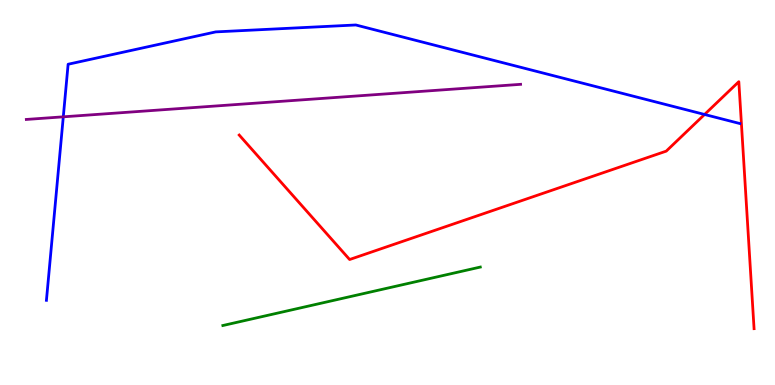[{'lines': ['blue', 'red'], 'intersections': [{'x': 9.09, 'y': 7.03}]}, {'lines': ['green', 'red'], 'intersections': []}, {'lines': ['purple', 'red'], 'intersections': []}, {'lines': ['blue', 'green'], 'intersections': []}, {'lines': ['blue', 'purple'], 'intersections': [{'x': 0.817, 'y': 6.97}]}, {'lines': ['green', 'purple'], 'intersections': []}]